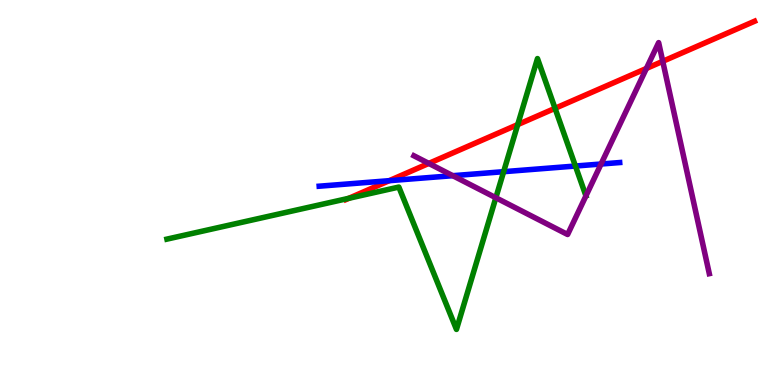[{'lines': ['blue', 'red'], 'intersections': [{'x': 5.02, 'y': 5.31}]}, {'lines': ['green', 'red'], 'intersections': [{'x': 4.5, 'y': 4.85}, {'x': 6.68, 'y': 6.76}, {'x': 7.16, 'y': 7.19}]}, {'lines': ['purple', 'red'], 'intersections': [{'x': 5.53, 'y': 5.76}, {'x': 8.34, 'y': 8.22}, {'x': 8.55, 'y': 8.41}]}, {'lines': ['blue', 'green'], 'intersections': [{'x': 6.5, 'y': 5.54}, {'x': 7.42, 'y': 5.69}]}, {'lines': ['blue', 'purple'], 'intersections': [{'x': 5.84, 'y': 5.44}, {'x': 7.76, 'y': 5.74}]}, {'lines': ['green', 'purple'], 'intersections': [{'x': 6.4, 'y': 4.86}]}]